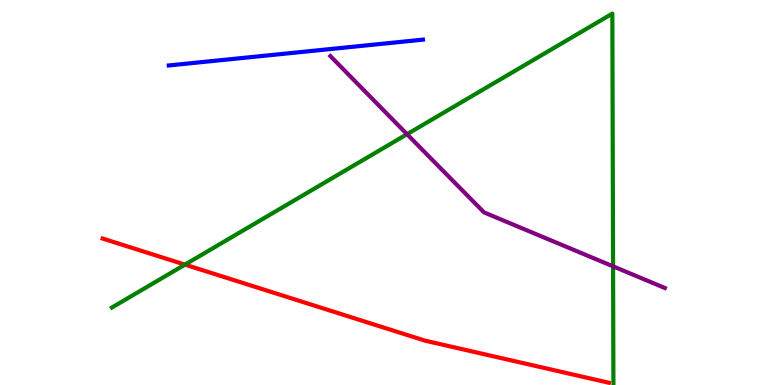[{'lines': ['blue', 'red'], 'intersections': []}, {'lines': ['green', 'red'], 'intersections': [{'x': 2.39, 'y': 3.13}]}, {'lines': ['purple', 'red'], 'intersections': []}, {'lines': ['blue', 'green'], 'intersections': []}, {'lines': ['blue', 'purple'], 'intersections': []}, {'lines': ['green', 'purple'], 'intersections': [{'x': 5.25, 'y': 6.51}, {'x': 7.91, 'y': 3.08}]}]